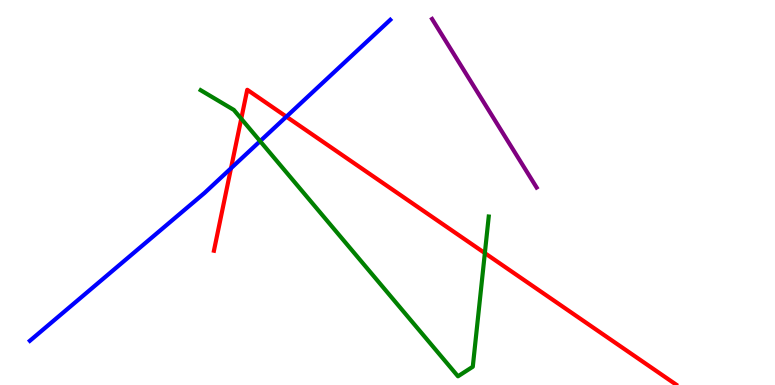[{'lines': ['blue', 'red'], 'intersections': [{'x': 2.98, 'y': 5.63}, {'x': 3.7, 'y': 6.97}]}, {'lines': ['green', 'red'], 'intersections': [{'x': 3.11, 'y': 6.92}, {'x': 6.26, 'y': 3.43}]}, {'lines': ['purple', 'red'], 'intersections': []}, {'lines': ['blue', 'green'], 'intersections': [{'x': 3.36, 'y': 6.33}]}, {'lines': ['blue', 'purple'], 'intersections': []}, {'lines': ['green', 'purple'], 'intersections': []}]